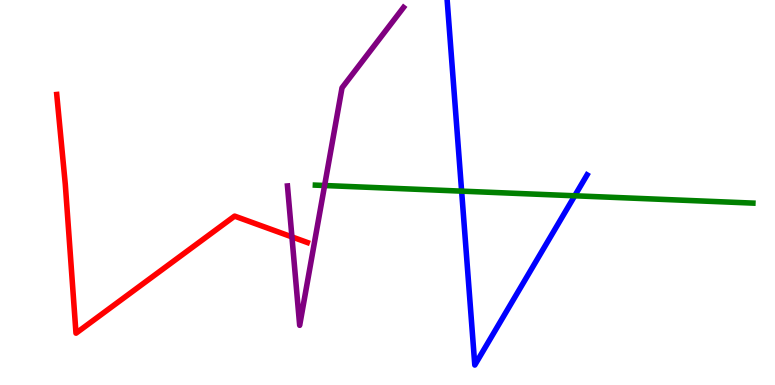[{'lines': ['blue', 'red'], 'intersections': []}, {'lines': ['green', 'red'], 'intersections': []}, {'lines': ['purple', 'red'], 'intersections': [{'x': 3.77, 'y': 3.85}]}, {'lines': ['blue', 'green'], 'intersections': [{'x': 5.96, 'y': 5.04}, {'x': 7.42, 'y': 4.91}]}, {'lines': ['blue', 'purple'], 'intersections': []}, {'lines': ['green', 'purple'], 'intersections': [{'x': 4.19, 'y': 5.18}]}]